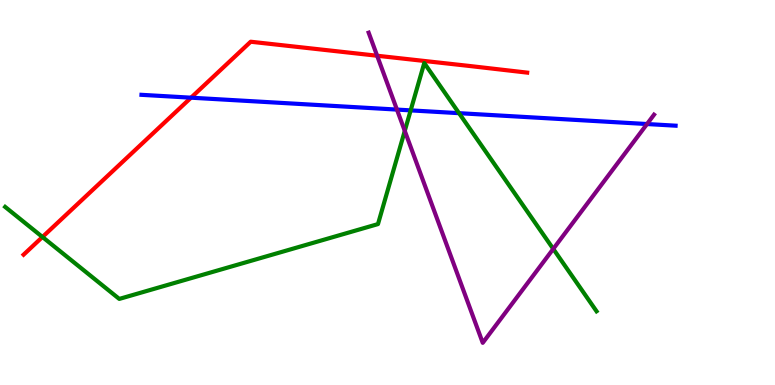[{'lines': ['blue', 'red'], 'intersections': [{'x': 2.46, 'y': 7.46}]}, {'lines': ['green', 'red'], 'intersections': [{'x': 0.548, 'y': 3.84}]}, {'lines': ['purple', 'red'], 'intersections': [{'x': 4.87, 'y': 8.55}]}, {'lines': ['blue', 'green'], 'intersections': [{'x': 5.3, 'y': 7.13}, {'x': 5.92, 'y': 7.06}]}, {'lines': ['blue', 'purple'], 'intersections': [{'x': 5.12, 'y': 7.15}, {'x': 8.35, 'y': 6.78}]}, {'lines': ['green', 'purple'], 'intersections': [{'x': 5.22, 'y': 6.6}, {'x': 7.14, 'y': 3.53}]}]